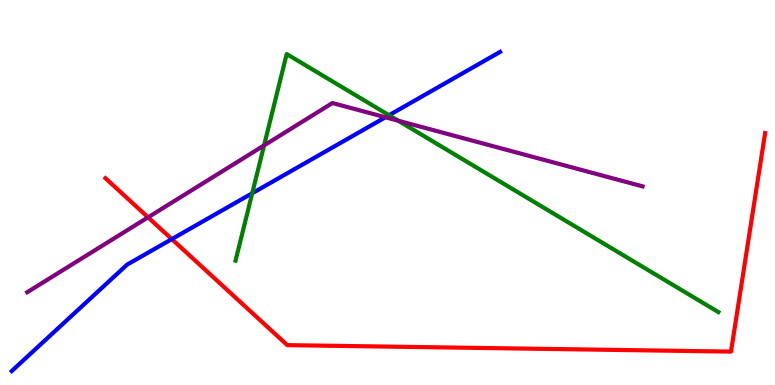[{'lines': ['blue', 'red'], 'intersections': [{'x': 2.22, 'y': 3.79}]}, {'lines': ['green', 'red'], 'intersections': []}, {'lines': ['purple', 'red'], 'intersections': [{'x': 1.91, 'y': 4.36}]}, {'lines': ['blue', 'green'], 'intersections': [{'x': 3.25, 'y': 4.98}, {'x': 5.02, 'y': 7.01}]}, {'lines': ['blue', 'purple'], 'intersections': [{'x': 4.97, 'y': 6.95}]}, {'lines': ['green', 'purple'], 'intersections': [{'x': 3.41, 'y': 6.22}, {'x': 5.14, 'y': 6.86}]}]